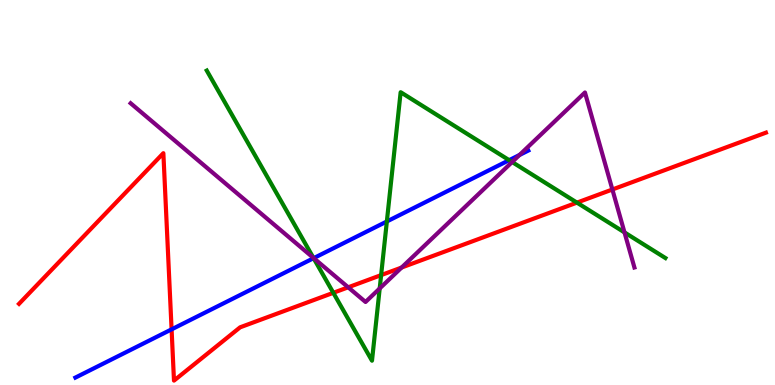[{'lines': ['blue', 'red'], 'intersections': [{'x': 2.21, 'y': 1.45}]}, {'lines': ['green', 'red'], 'intersections': [{'x': 4.3, 'y': 2.39}, {'x': 4.92, 'y': 2.85}, {'x': 7.44, 'y': 4.74}]}, {'lines': ['purple', 'red'], 'intersections': [{'x': 4.49, 'y': 2.54}, {'x': 5.18, 'y': 3.05}, {'x': 7.9, 'y': 5.08}]}, {'lines': ['blue', 'green'], 'intersections': [{'x': 4.05, 'y': 3.29}, {'x': 4.99, 'y': 4.25}, {'x': 6.57, 'y': 5.84}]}, {'lines': ['blue', 'purple'], 'intersections': [{'x': 4.05, 'y': 3.3}, {'x': 6.7, 'y': 5.97}]}, {'lines': ['green', 'purple'], 'intersections': [{'x': 4.04, 'y': 3.3}, {'x': 4.9, 'y': 2.51}, {'x': 6.61, 'y': 5.79}, {'x': 8.06, 'y': 3.96}]}]